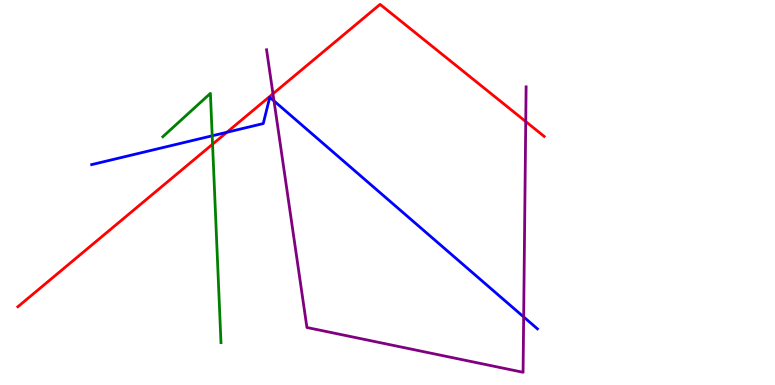[{'lines': ['blue', 'red'], 'intersections': [{'x': 2.93, 'y': 6.56}]}, {'lines': ['green', 'red'], 'intersections': [{'x': 2.74, 'y': 6.25}]}, {'lines': ['purple', 'red'], 'intersections': [{'x': 3.52, 'y': 7.56}, {'x': 6.78, 'y': 6.84}]}, {'lines': ['blue', 'green'], 'intersections': [{'x': 2.74, 'y': 6.47}]}, {'lines': ['blue', 'purple'], 'intersections': [{'x': 3.54, 'y': 7.38}, {'x': 6.76, 'y': 1.77}]}, {'lines': ['green', 'purple'], 'intersections': []}]